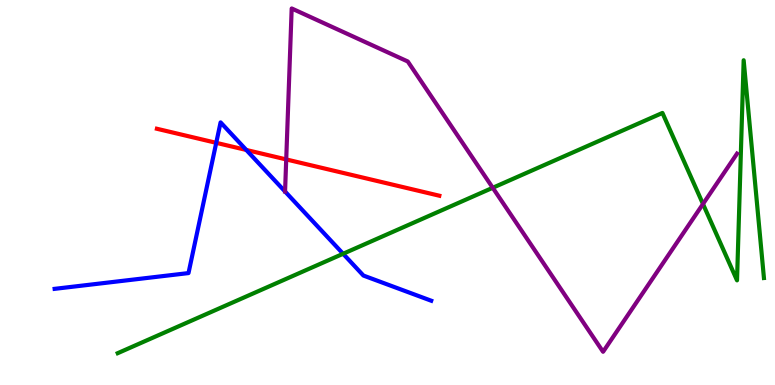[{'lines': ['blue', 'red'], 'intersections': [{'x': 2.79, 'y': 6.29}, {'x': 3.18, 'y': 6.1}]}, {'lines': ['green', 'red'], 'intersections': []}, {'lines': ['purple', 'red'], 'intersections': [{'x': 3.69, 'y': 5.86}]}, {'lines': ['blue', 'green'], 'intersections': [{'x': 4.43, 'y': 3.41}]}, {'lines': ['blue', 'purple'], 'intersections': []}, {'lines': ['green', 'purple'], 'intersections': [{'x': 6.36, 'y': 5.12}, {'x': 9.07, 'y': 4.7}]}]